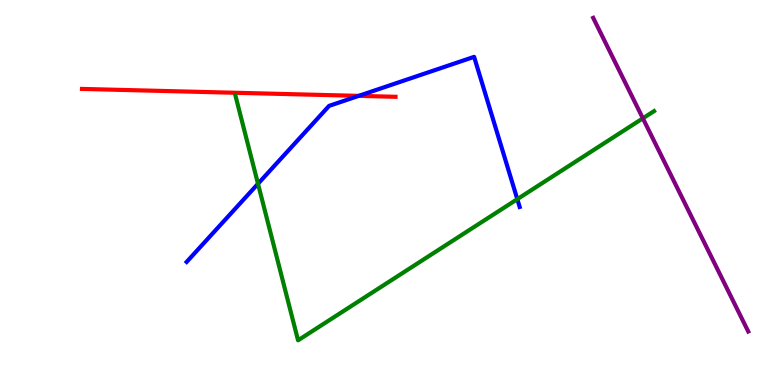[{'lines': ['blue', 'red'], 'intersections': [{'x': 4.63, 'y': 7.51}]}, {'lines': ['green', 'red'], 'intersections': []}, {'lines': ['purple', 'red'], 'intersections': []}, {'lines': ['blue', 'green'], 'intersections': [{'x': 3.33, 'y': 5.23}, {'x': 6.67, 'y': 4.83}]}, {'lines': ['blue', 'purple'], 'intersections': []}, {'lines': ['green', 'purple'], 'intersections': [{'x': 8.29, 'y': 6.93}]}]